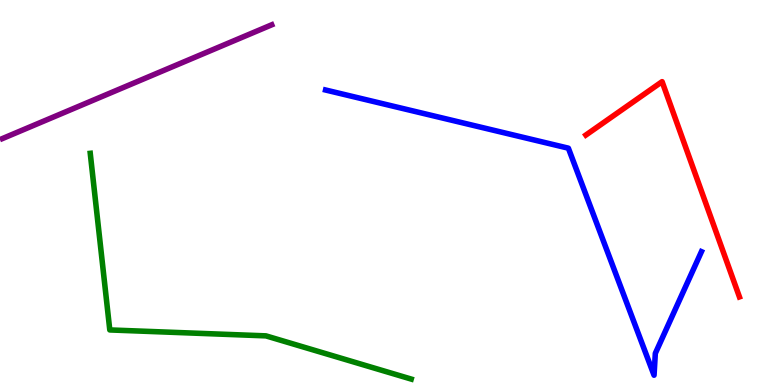[{'lines': ['blue', 'red'], 'intersections': []}, {'lines': ['green', 'red'], 'intersections': []}, {'lines': ['purple', 'red'], 'intersections': []}, {'lines': ['blue', 'green'], 'intersections': []}, {'lines': ['blue', 'purple'], 'intersections': []}, {'lines': ['green', 'purple'], 'intersections': []}]